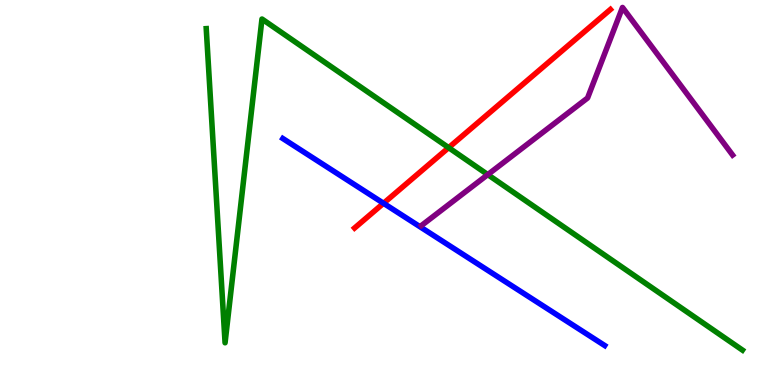[{'lines': ['blue', 'red'], 'intersections': [{'x': 4.95, 'y': 4.72}]}, {'lines': ['green', 'red'], 'intersections': [{'x': 5.79, 'y': 6.16}]}, {'lines': ['purple', 'red'], 'intersections': []}, {'lines': ['blue', 'green'], 'intersections': []}, {'lines': ['blue', 'purple'], 'intersections': []}, {'lines': ['green', 'purple'], 'intersections': [{'x': 6.29, 'y': 5.46}]}]